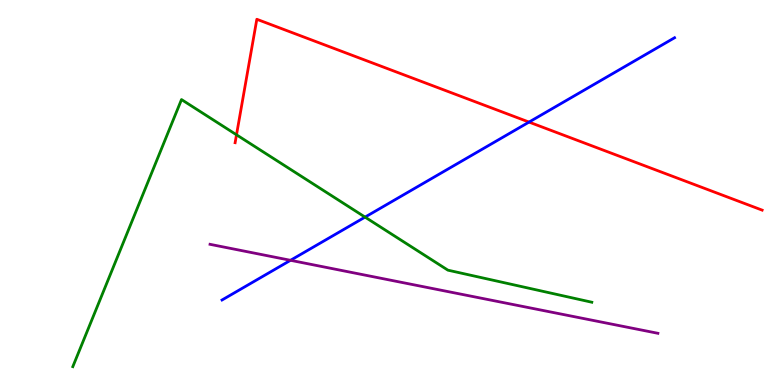[{'lines': ['blue', 'red'], 'intersections': [{'x': 6.83, 'y': 6.83}]}, {'lines': ['green', 'red'], 'intersections': [{'x': 3.05, 'y': 6.5}]}, {'lines': ['purple', 'red'], 'intersections': []}, {'lines': ['blue', 'green'], 'intersections': [{'x': 4.71, 'y': 4.36}]}, {'lines': ['blue', 'purple'], 'intersections': [{'x': 3.75, 'y': 3.24}]}, {'lines': ['green', 'purple'], 'intersections': []}]